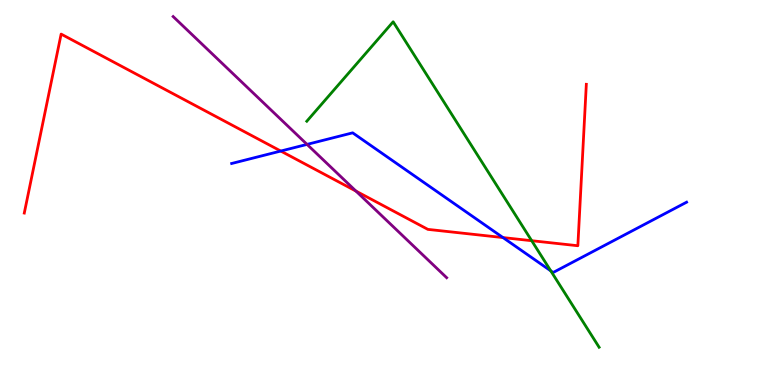[{'lines': ['blue', 'red'], 'intersections': [{'x': 3.62, 'y': 6.08}, {'x': 6.49, 'y': 3.83}]}, {'lines': ['green', 'red'], 'intersections': [{'x': 6.86, 'y': 3.75}]}, {'lines': ['purple', 'red'], 'intersections': [{'x': 4.59, 'y': 5.04}]}, {'lines': ['blue', 'green'], 'intersections': [{'x': 7.11, 'y': 2.96}]}, {'lines': ['blue', 'purple'], 'intersections': [{'x': 3.96, 'y': 6.25}]}, {'lines': ['green', 'purple'], 'intersections': []}]